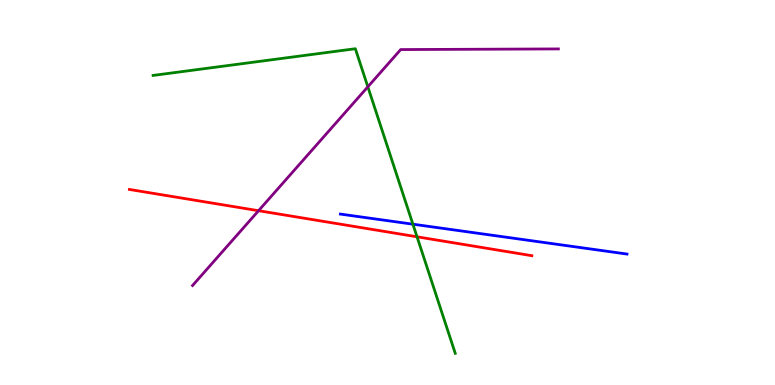[{'lines': ['blue', 'red'], 'intersections': []}, {'lines': ['green', 'red'], 'intersections': [{'x': 5.38, 'y': 3.85}]}, {'lines': ['purple', 'red'], 'intersections': [{'x': 3.34, 'y': 4.53}]}, {'lines': ['blue', 'green'], 'intersections': [{'x': 5.33, 'y': 4.18}]}, {'lines': ['blue', 'purple'], 'intersections': []}, {'lines': ['green', 'purple'], 'intersections': [{'x': 4.75, 'y': 7.75}]}]